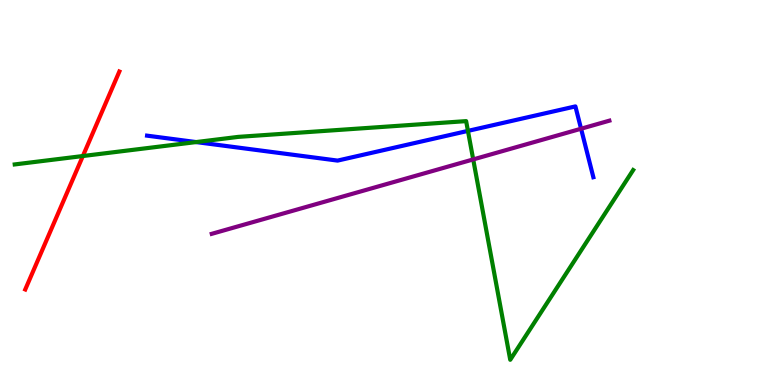[{'lines': ['blue', 'red'], 'intersections': []}, {'lines': ['green', 'red'], 'intersections': [{'x': 1.07, 'y': 5.95}]}, {'lines': ['purple', 'red'], 'intersections': []}, {'lines': ['blue', 'green'], 'intersections': [{'x': 2.53, 'y': 6.31}, {'x': 6.04, 'y': 6.6}]}, {'lines': ['blue', 'purple'], 'intersections': [{'x': 7.5, 'y': 6.66}]}, {'lines': ['green', 'purple'], 'intersections': [{'x': 6.11, 'y': 5.86}]}]